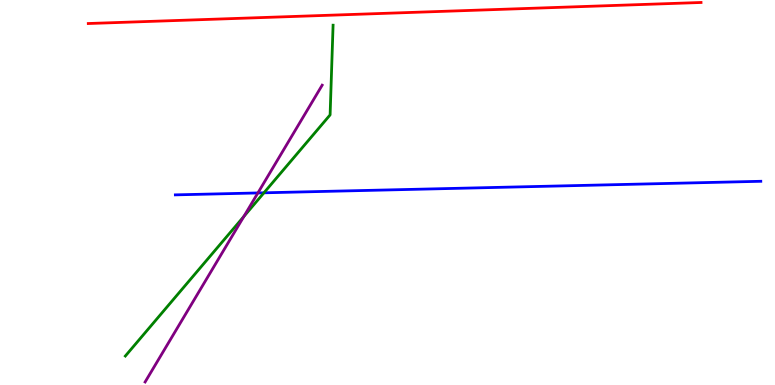[{'lines': ['blue', 'red'], 'intersections': []}, {'lines': ['green', 'red'], 'intersections': []}, {'lines': ['purple', 'red'], 'intersections': []}, {'lines': ['blue', 'green'], 'intersections': [{'x': 3.41, 'y': 4.99}]}, {'lines': ['blue', 'purple'], 'intersections': [{'x': 3.33, 'y': 4.99}]}, {'lines': ['green', 'purple'], 'intersections': [{'x': 3.15, 'y': 4.38}]}]